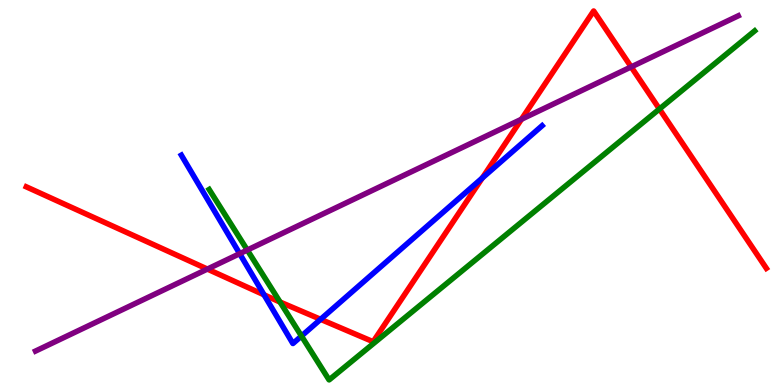[{'lines': ['blue', 'red'], 'intersections': [{'x': 3.41, 'y': 2.34}, {'x': 4.14, 'y': 1.71}, {'x': 6.22, 'y': 5.38}]}, {'lines': ['green', 'red'], 'intersections': [{'x': 3.61, 'y': 2.15}, {'x': 8.51, 'y': 7.17}]}, {'lines': ['purple', 'red'], 'intersections': [{'x': 2.68, 'y': 3.01}, {'x': 6.73, 'y': 6.9}, {'x': 8.14, 'y': 8.26}]}, {'lines': ['blue', 'green'], 'intersections': [{'x': 3.89, 'y': 1.27}]}, {'lines': ['blue', 'purple'], 'intersections': [{'x': 3.09, 'y': 3.41}]}, {'lines': ['green', 'purple'], 'intersections': [{'x': 3.19, 'y': 3.51}]}]